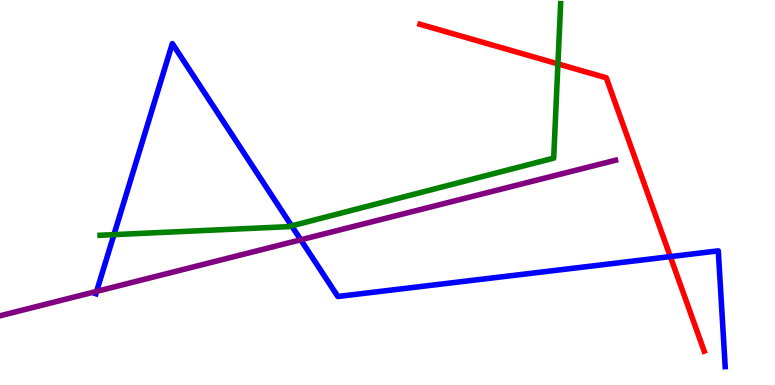[{'lines': ['blue', 'red'], 'intersections': [{'x': 8.65, 'y': 3.33}]}, {'lines': ['green', 'red'], 'intersections': [{'x': 7.2, 'y': 8.34}]}, {'lines': ['purple', 'red'], 'intersections': []}, {'lines': ['blue', 'green'], 'intersections': [{'x': 1.47, 'y': 3.91}, {'x': 3.76, 'y': 4.13}]}, {'lines': ['blue', 'purple'], 'intersections': [{'x': 1.25, 'y': 2.43}, {'x': 3.88, 'y': 3.77}]}, {'lines': ['green', 'purple'], 'intersections': []}]